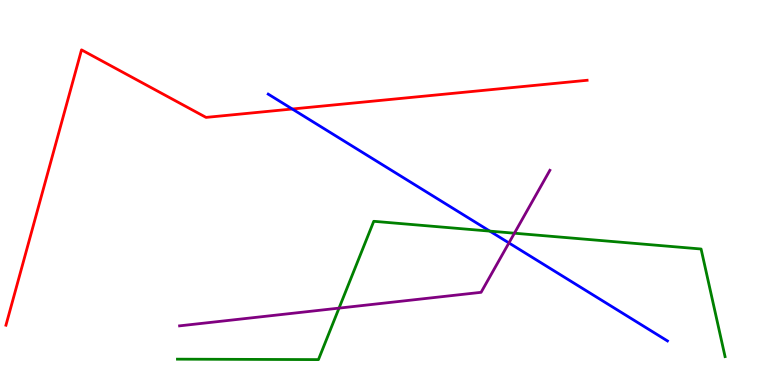[{'lines': ['blue', 'red'], 'intersections': [{'x': 3.77, 'y': 7.17}]}, {'lines': ['green', 'red'], 'intersections': []}, {'lines': ['purple', 'red'], 'intersections': []}, {'lines': ['blue', 'green'], 'intersections': [{'x': 6.32, 'y': 4.0}]}, {'lines': ['blue', 'purple'], 'intersections': [{'x': 6.57, 'y': 3.69}]}, {'lines': ['green', 'purple'], 'intersections': [{'x': 4.37, 'y': 2.0}, {'x': 6.64, 'y': 3.94}]}]